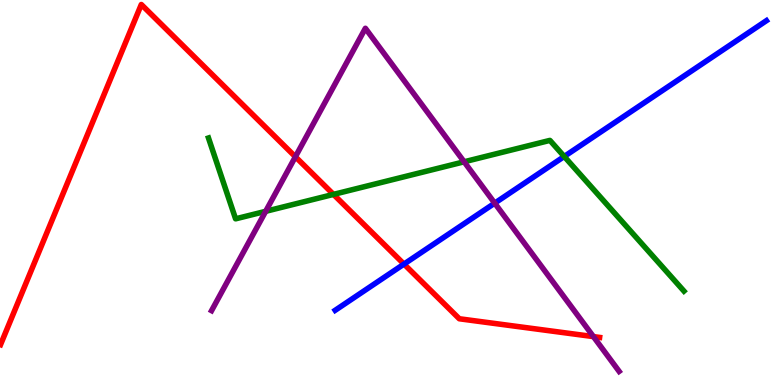[{'lines': ['blue', 'red'], 'intersections': [{'x': 5.21, 'y': 3.14}]}, {'lines': ['green', 'red'], 'intersections': [{'x': 4.3, 'y': 4.95}]}, {'lines': ['purple', 'red'], 'intersections': [{'x': 3.81, 'y': 5.93}, {'x': 7.66, 'y': 1.26}]}, {'lines': ['blue', 'green'], 'intersections': [{'x': 7.28, 'y': 5.94}]}, {'lines': ['blue', 'purple'], 'intersections': [{'x': 6.38, 'y': 4.72}]}, {'lines': ['green', 'purple'], 'intersections': [{'x': 3.43, 'y': 4.51}, {'x': 5.99, 'y': 5.8}]}]